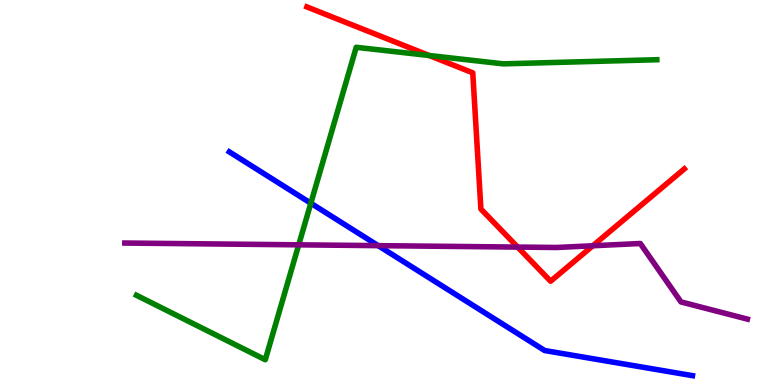[{'lines': ['blue', 'red'], 'intersections': []}, {'lines': ['green', 'red'], 'intersections': [{'x': 5.54, 'y': 8.56}]}, {'lines': ['purple', 'red'], 'intersections': [{'x': 6.68, 'y': 3.58}, {'x': 7.65, 'y': 3.62}]}, {'lines': ['blue', 'green'], 'intersections': [{'x': 4.01, 'y': 4.72}]}, {'lines': ['blue', 'purple'], 'intersections': [{'x': 4.88, 'y': 3.62}]}, {'lines': ['green', 'purple'], 'intersections': [{'x': 3.85, 'y': 3.64}]}]